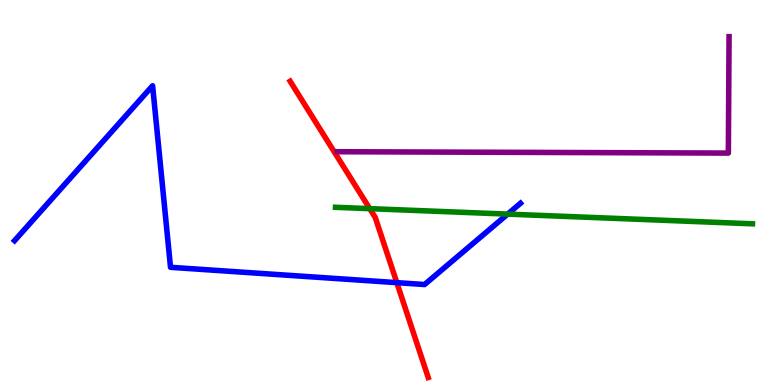[{'lines': ['blue', 'red'], 'intersections': [{'x': 5.12, 'y': 2.66}]}, {'lines': ['green', 'red'], 'intersections': [{'x': 4.77, 'y': 4.58}]}, {'lines': ['purple', 'red'], 'intersections': []}, {'lines': ['blue', 'green'], 'intersections': [{'x': 6.55, 'y': 4.44}]}, {'lines': ['blue', 'purple'], 'intersections': []}, {'lines': ['green', 'purple'], 'intersections': []}]